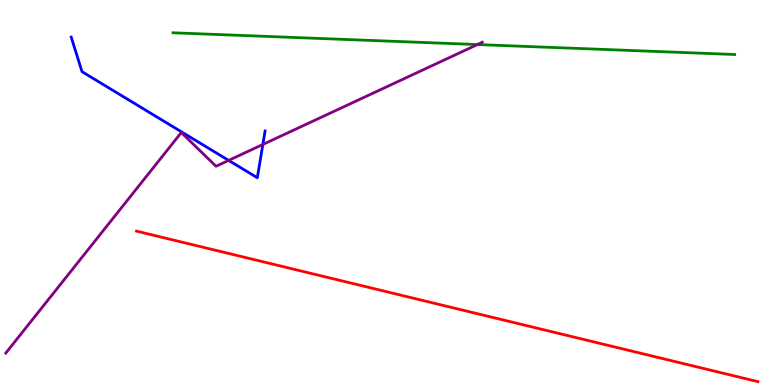[{'lines': ['blue', 'red'], 'intersections': []}, {'lines': ['green', 'red'], 'intersections': []}, {'lines': ['purple', 'red'], 'intersections': []}, {'lines': ['blue', 'green'], 'intersections': []}, {'lines': ['blue', 'purple'], 'intersections': [{'x': 2.95, 'y': 5.83}, {'x': 3.39, 'y': 6.25}]}, {'lines': ['green', 'purple'], 'intersections': [{'x': 6.16, 'y': 8.84}]}]